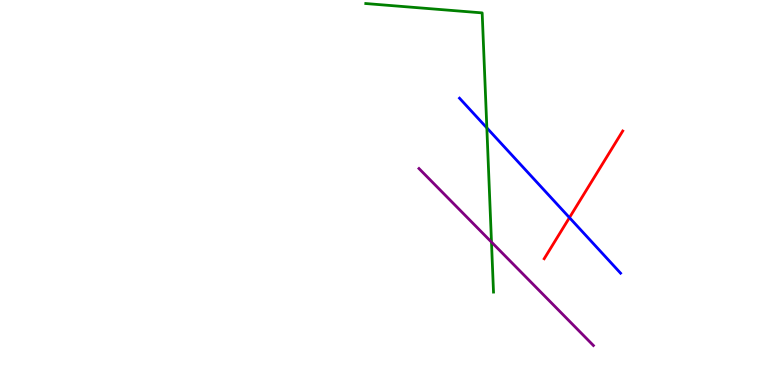[{'lines': ['blue', 'red'], 'intersections': [{'x': 7.35, 'y': 4.35}]}, {'lines': ['green', 'red'], 'intersections': []}, {'lines': ['purple', 'red'], 'intersections': []}, {'lines': ['blue', 'green'], 'intersections': [{'x': 6.28, 'y': 6.68}]}, {'lines': ['blue', 'purple'], 'intersections': []}, {'lines': ['green', 'purple'], 'intersections': [{'x': 6.34, 'y': 3.71}]}]